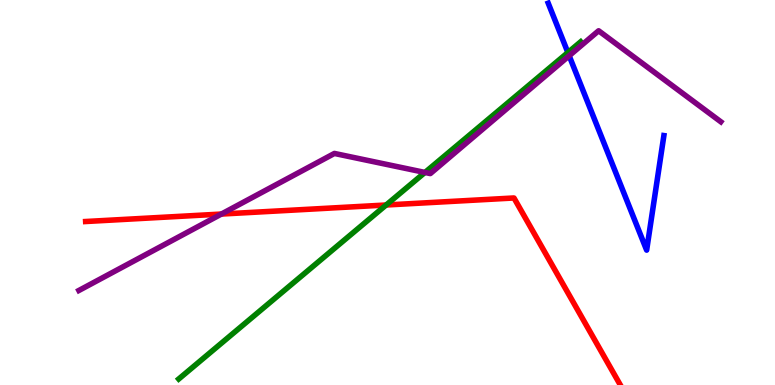[{'lines': ['blue', 'red'], 'intersections': []}, {'lines': ['green', 'red'], 'intersections': [{'x': 4.98, 'y': 4.68}]}, {'lines': ['purple', 'red'], 'intersections': [{'x': 2.86, 'y': 4.44}]}, {'lines': ['blue', 'green'], 'intersections': [{'x': 7.33, 'y': 8.64}]}, {'lines': ['blue', 'purple'], 'intersections': [{'x': 7.34, 'y': 8.55}]}, {'lines': ['green', 'purple'], 'intersections': [{'x': 5.48, 'y': 5.52}]}]